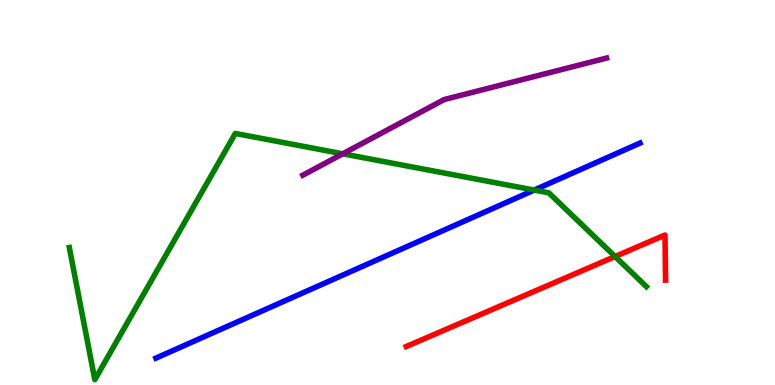[{'lines': ['blue', 'red'], 'intersections': []}, {'lines': ['green', 'red'], 'intersections': [{'x': 7.94, 'y': 3.34}]}, {'lines': ['purple', 'red'], 'intersections': []}, {'lines': ['blue', 'green'], 'intersections': [{'x': 6.89, 'y': 5.06}]}, {'lines': ['blue', 'purple'], 'intersections': []}, {'lines': ['green', 'purple'], 'intersections': [{'x': 4.42, 'y': 6.0}]}]